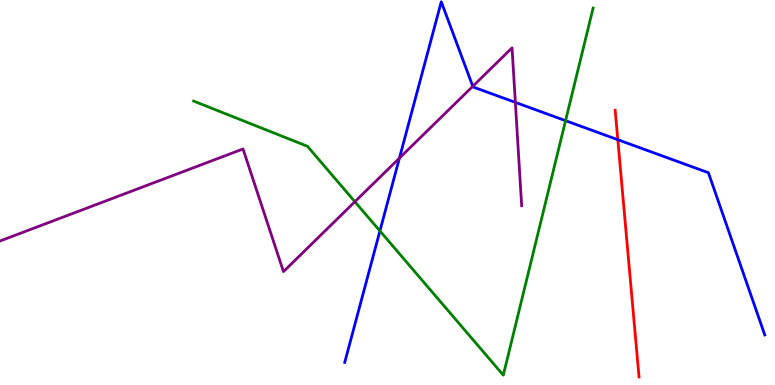[{'lines': ['blue', 'red'], 'intersections': [{'x': 7.97, 'y': 6.37}]}, {'lines': ['green', 'red'], 'intersections': []}, {'lines': ['purple', 'red'], 'intersections': []}, {'lines': ['blue', 'green'], 'intersections': [{'x': 4.9, 'y': 4.0}, {'x': 7.3, 'y': 6.87}]}, {'lines': ['blue', 'purple'], 'intersections': [{'x': 5.15, 'y': 5.89}, {'x': 6.1, 'y': 7.76}, {'x': 6.65, 'y': 7.34}]}, {'lines': ['green', 'purple'], 'intersections': [{'x': 4.58, 'y': 4.76}]}]